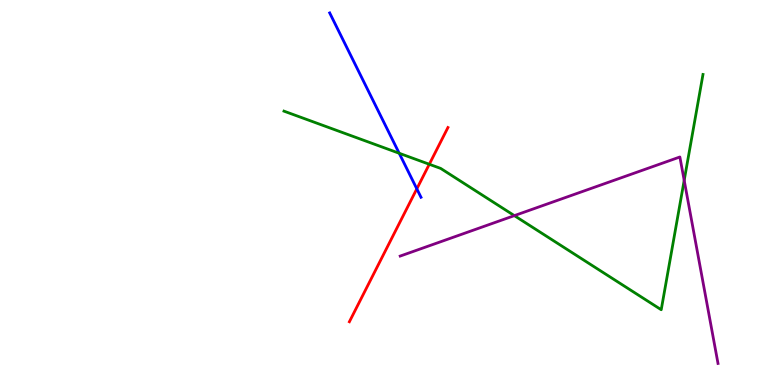[{'lines': ['blue', 'red'], 'intersections': [{'x': 5.38, 'y': 5.1}]}, {'lines': ['green', 'red'], 'intersections': [{'x': 5.54, 'y': 5.73}]}, {'lines': ['purple', 'red'], 'intersections': []}, {'lines': ['blue', 'green'], 'intersections': [{'x': 5.15, 'y': 6.02}]}, {'lines': ['blue', 'purple'], 'intersections': []}, {'lines': ['green', 'purple'], 'intersections': [{'x': 6.64, 'y': 4.4}, {'x': 8.83, 'y': 5.32}]}]